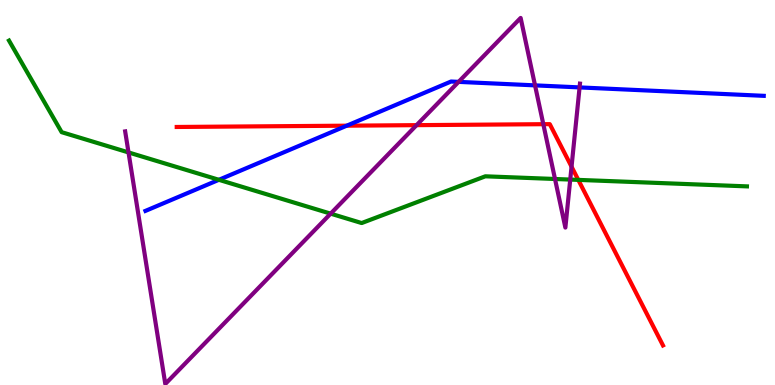[{'lines': ['blue', 'red'], 'intersections': [{'x': 4.47, 'y': 6.74}]}, {'lines': ['green', 'red'], 'intersections': [{'x': 7.46, 'y': 5.33}]}, {'lines': ['purple', 'red'], 'intersections': [{'x': 5.37, 'y': 6.75}, {'x': 7.01, 'y': 6.77}, {'x': 7.37, 'y': 5.67}]}, {'lines': ['blue', 'green'], 'intersections': [{'x': 2.82, 'y': 5.33}]}, {'lines': ['blue', 'purple'], 'intersections': [{'x': 5.92, 'y': 7.87}, {'x': 6.9, 'y': 7.78}, {'x': 7.48, 'y': 7.73}]}, {'lines': ['green', 'purple'], 'intersections': [{'x': 1.66, 'y': 6.04}, {'x': 4.27, 'y': 4.45}, {'x': 7.16, 'y': 5.35}, {'x': 7.36, 'y': 5.34}]}]